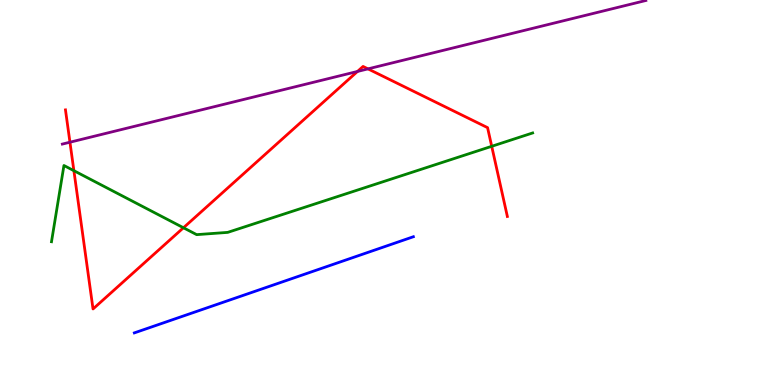[{'lines': ['blue', 'red'], 'intersections': []}, {'lines': ['green', 'red'], 'intersections': [{'x': 0.953, 'y': 5.57}, {'x': 2.37, 'y': 4.08}, {'x': 6.34, 'y': 6.2}]}, {'lines': ['purple', 'red'], 'intersections': [{'x': 0.903, 'y': 6.31}, {'x': 4.61, 'y': 8.14}, {'x': 4.75, 'y': 8.21}]}, {'lines': ['blue', 'green'], 'intersections': []}, {'lines': ['blue', 'purple'], 'intersections': []}, {'lines': ['green', 'purple'], 'intersections': []}]